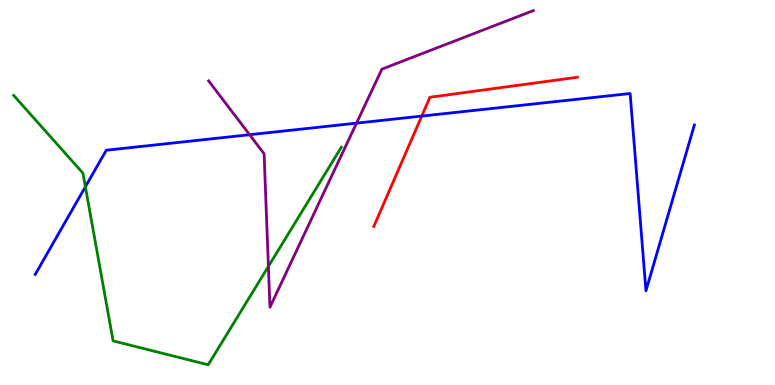[{'lines': ['blue', 'red'], 'intersections': [{'x': 5.44, 'y': 6.98}]}, {'lines': ['green', 'red'], 'intersections': []}, {'lines': ['purple', 'red'], 'intersections': []}, {'lines': ['blue', 'green'], 'intersections': [{'x': 1.1, 'y': 5.15}]}, {'lines': ['blue', 'purple'], 'intersections': [{'x': 3.22, 'y': 6.5}, {'x': 4.6, 'y': 6.8}]}, {'lines': ['green', 'purple'], 'intersections': [{'x': 3.46, 'y': 3.08}]}]